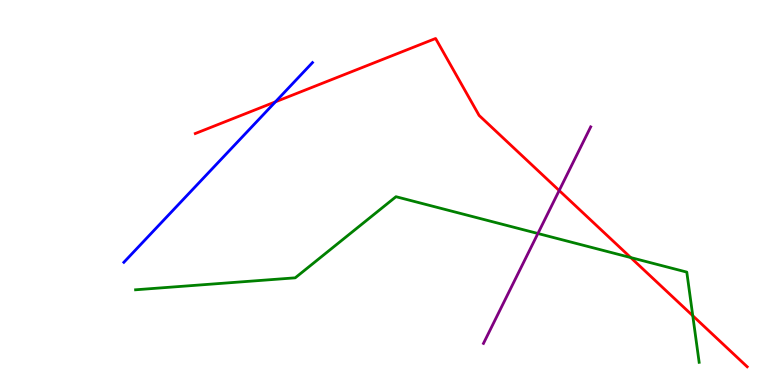[{'lines': ['blue', 'red'], 'intersections': [{'x': 3.55, 'y': 7.36}]}, {'lines': ['green', 'red'], 'intersections': [{'x': 8.14, 'y': 3.31}, {'x': 8.94, 'y': 1.8}]}, {'lines': ['purple', 'red'], 'intersections': [{'x': 7.22, 'y': 5.05}]}, {'lines': ['blue', 'green'], 'intersections': []}, {'lines': ['blue', 'purple'], 'intersections': []}, {'lines': ['green', 'purple'], 'intersections': [{'x': 6.94, 'y': 3.94}]}]